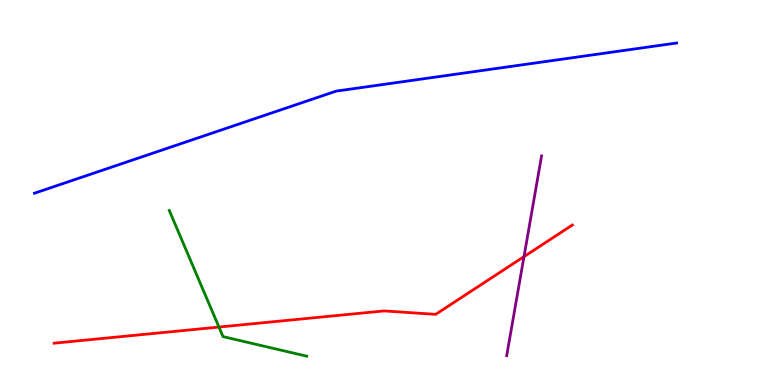[{'lines': ['blue', 'red'], 'intersections': []}, {'lines': ['green', 'red'], 'intersections': [{'x': 2.83, 'y': 1.5}]}, {'lines': ['purple', 'red'], 'intersections': [{'x': 6.76, 'y': 3.33}]}, {'lines': ['blue', 'green'], 'intersections': []}, {'lines': ['blue', 'purple'], 'intersections': []}, {'lines': ['green', 'purple'], 'intersections': []}]